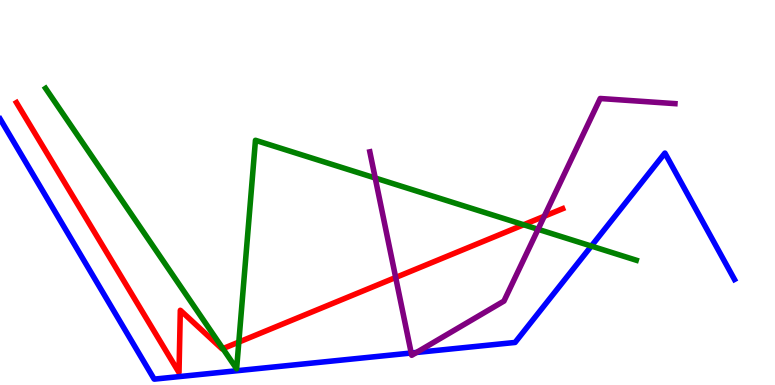[{'lines': ['blue', 'red'], 'intersections': []}, {'lines': ['green', 'red'], 'intersections': [{'x': 2.88, 'y': 0.944}, {'x': 3.08, 'y': 1.11}, {'x': 6.76, 'y': 4.16}]}, {'lines': ['purple', 'red'], 'intersections': [{'x': 5.11, 'y': 2.79}, {'x': 7.02, 'y': 4.38}]}, {'lines': ['blue', 'green'], 'intersections': [{'x': 7.63, 'y': 3.61}]}, {'lines': ['blue', 'purple'], 'intersections': [{'x': 5.31, 'y': 0.831}, {'x': 5.37, 'y': 0.845}]}, {'lines': ['green', 'purple'], 'intersections': [{'x': 4.84, 'y': 5.38}, {'x': 6.94, 'y': 4.04}]}]